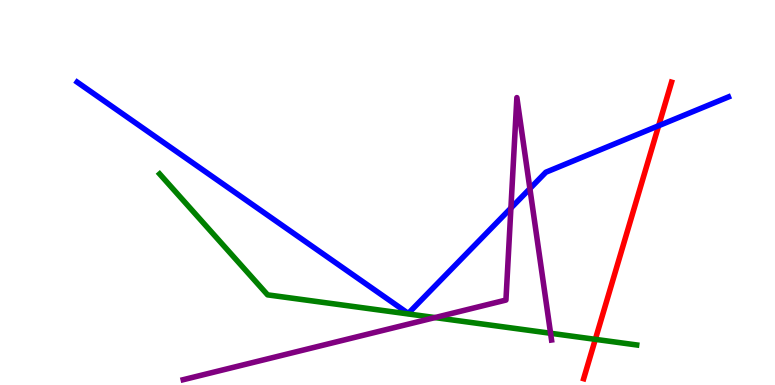[{'lines': ['blue', 'red'], 'intersections': [{'x': 8.5, 'y': 6.73}]}, {'lines': ['green', 'red'], 'intersections': [{'x': 7.68, 'y': 1.19}]}, {'lines': ['purple', 'red'], 'intersections': []}, {'lines': ['blue', 'green'], 'intersections': []}, {'lines': ['blue', 'purple'], 'intersections': [{'x': 6.59, 'y': 4.59}, {'x': 6.84, 'y': 5.1}]}, {'lines': ['green', 'purple'], 'intersections': [{'x': 5.61, 'y': 1.75}, {'x': 7.1, 'y': 1.34}]}]